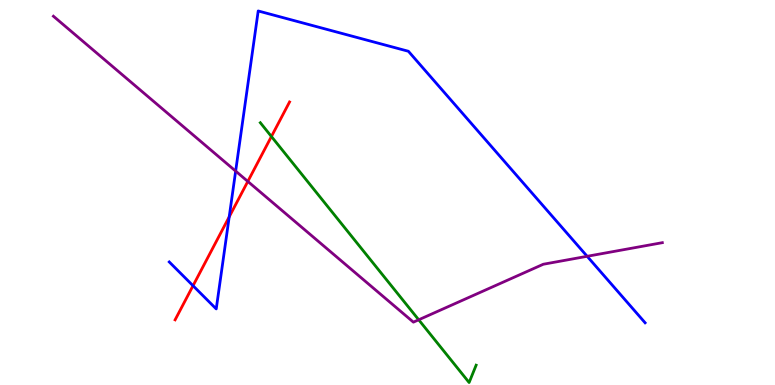[{'lines': ['blue', 'red'], 'intersections': [{'x': 2.49, 'y': 2.58}, {'x': 2.96, 'y': 4.37}]}, {'lines': ['green', 'red'], 'intersections': [{'x': 3.5, 'y': 6.45}]}, {'lines': ['purple', 'red'], 'intersections': [{'x': 3.2, 'y': 5.29}]}, {'lines': ['blue', 'green'], 'intersections': []}, {'lines': ['blue', 'purple'], 'intersections': [{'x': 3.04, 'y': 5.56}, {'x': 7.58, 'y': 3.34}]}, {'lines': ['green', 'purple'], 'intersections': [{'x': 5.4, 'y': 1.69}]}]